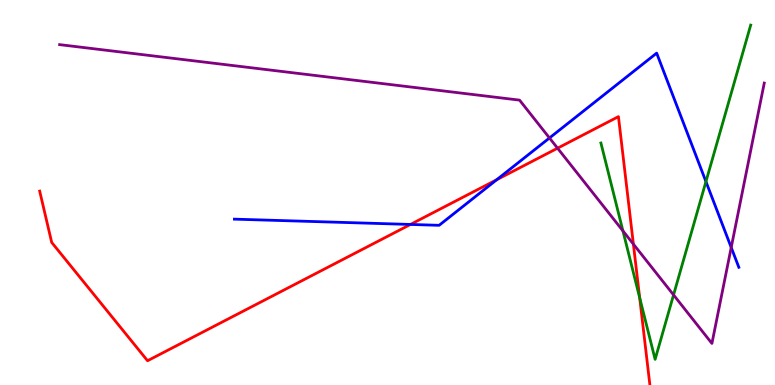[{'lines': ['blue', 'red'], 'intersections': [{'x': 5.3, 'y': 4.17}, {'x': 6.41, 'y': 5.33}]}, {'lines': ['green', 'red'], 'intersections': [{'x': 8.25, 'y': 2.27}]}, {'lines': ['purple', 'red'], 'intersections': [{'x': 7.19, 'y': 6.15}, {'x': 8.17, 'y': 3.66}]}, {'lines': ['blue', 'green'], 'intersections': [{'x': 9.11, 'y': 5.28}]}, {'lines': ['blue', 'purple'], 'intersections': [{'x': 7.09, 'y': 6.42}, {'x': 9.44, 'y': 3.57}]}, {'lines': ['green', 'purple'], 'intersections': [{'x': 8.04, 'y': 4.0}, {'x': 8.69, 'y': 2.34}]}]